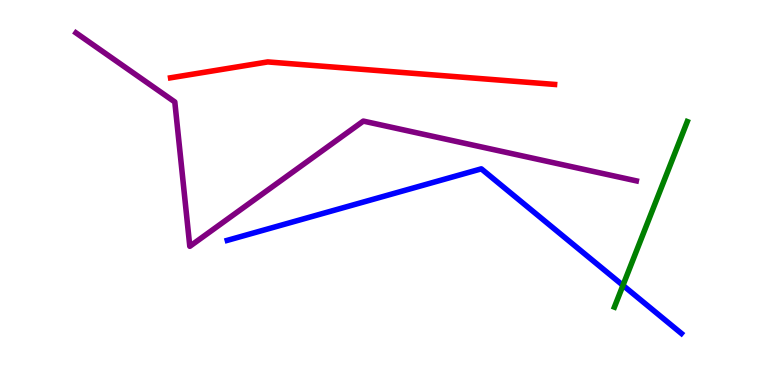[{'lines': ['blue', 'red'], 'intersections': []}, {'lines': ['green', 'red'], 'intersections': []}, {'lines': ['purple', 'red'], 'intersections': []}, {'lines': ['blue', 'green'], 'intersections': [{'x': 8.04, 'y': 2.59}]}, {'lines': ['blue', 'purple'], 'intersections': []}, {'lines': ['green', 'purple'], 'intersections': []}]